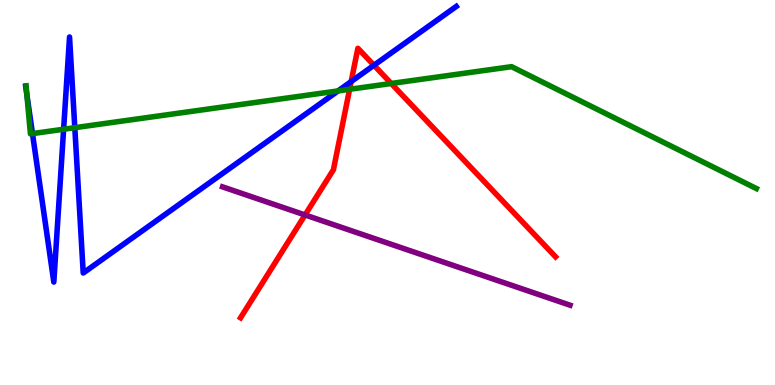[{'lines': ['blue', 'red'], 'intersections': [{'x': 4.53, 'y': 7.88}, {'x': 4.83, 'y': 8.3}]}, {'lines': ['green', 'red'], 'intersections': [{'x': 4.51, 'y': 7.68}, {'x': 5.05, 'y': 7.83}]}, {'lines': ['purple', 'red'], 'intersections': [{'x': 3.94, 'y': 4.42}]}, {'lines': ['blue', 'green'], 'intersections': [{'x': 0.347, 'y': 7.54}, {'x': 0.419, 'y': 6.53}, {'x': 0.821, 'y': 6.64}, {'x': 0.965, 'y': 6.68}, {'x': 4.36, 'y': 7.64}]}, {'lines': ['blue', 'purple'], 'intersections': []}, {'lines': ['green', 'purple'], 'intersections': []}]